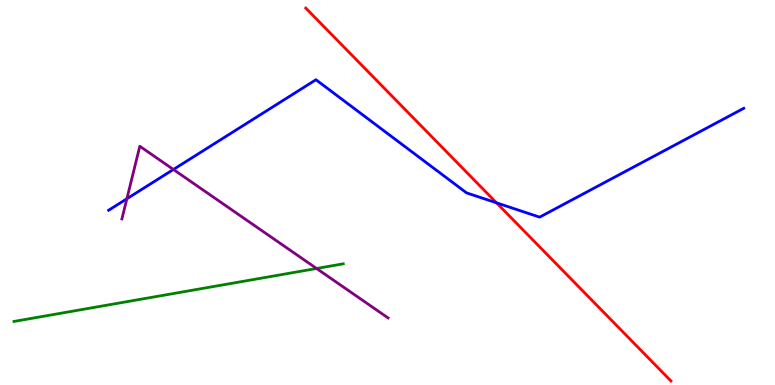[{'lines': ['blue', 'red'], 'intersections': [{'x': 6.41, 'y': 4.73}]}, {'lines': ['green', 'red'], 'intersections': []}, {'lines': ['purple', 'red'], 'intersections': []}, {'lines': ['blue', 'green'], 'intersections': []}, {'lines': ['blue', 'purple'], 'intersections': [{'x': 1.64, 'y': 4.84}, {'x': 2.24, 'y': 5.6}]}, {'lines': ['green', 'purple'], 'intersections': [{'x': 4.08, 'y': 3.03}]}]